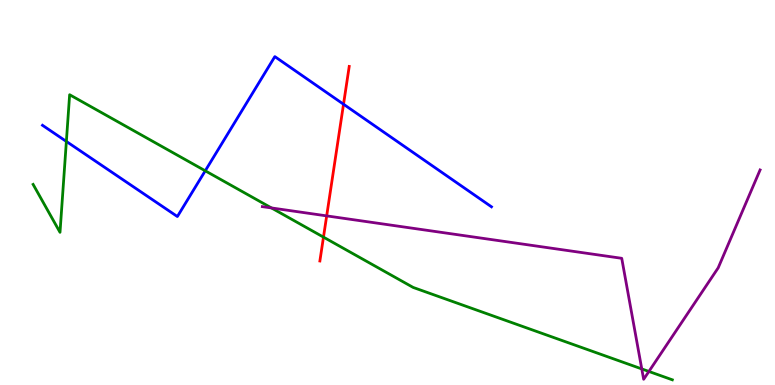[{'lines': ['blue', 'red'], 'intersections': [{'x': 4.43, 'y': 7.29}]}, {'lines': ['green', 'red'], 'intersections': [{'x': 4.17, 'y': 3.84}]}, {'lines': ['purple', 'red'], 'intersections': [{'x': 4.22, 'y': 4.39}]}, {'lines': ['blue', 'green'], 'intersections': [{'x': 0.856, 'y': 6.33}, {'x': 2.65, 'y': 5.56}]}, {'lines': ['blue', 'purple'], 'intersections': []}, {'lines': ['green', 'purple'], 'intersections': [{'x': 3.5, 'y': 4.6}, {'x': 8.28, 'y': 0.418}, {'x': 8.37, 'y': 0.352}]}]